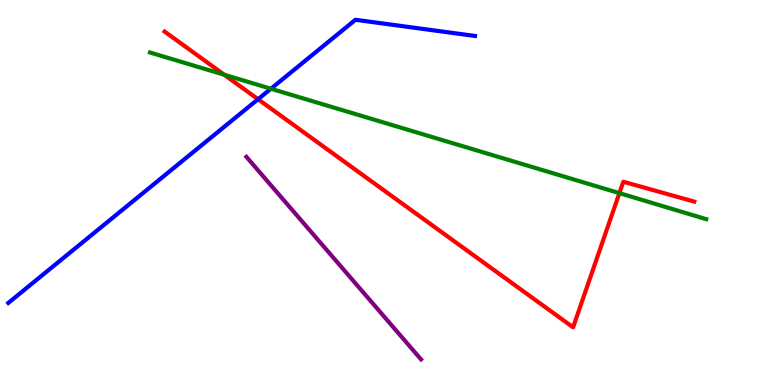[{'lines': ['blue', 'red'], 'intersections': [{'x': 3.33, 'y': 7.42}]}, {'lines': ['green', 'red'], 'intersections': [{'x': 2.89, 'y': 8.06}, {'x': 7.99, 'y': 4.98}]}, {'lines': ['purple', 'red'], 'intersections': []}, {'lines': ['blue', 'green'], 'intersections': [{'x': 3.5, 'y': 7.7}]}, {'lines': ['blue', 'purple'], 'intersections': []}, {'lines': ['green', 'purple'], 'intersections': []}]